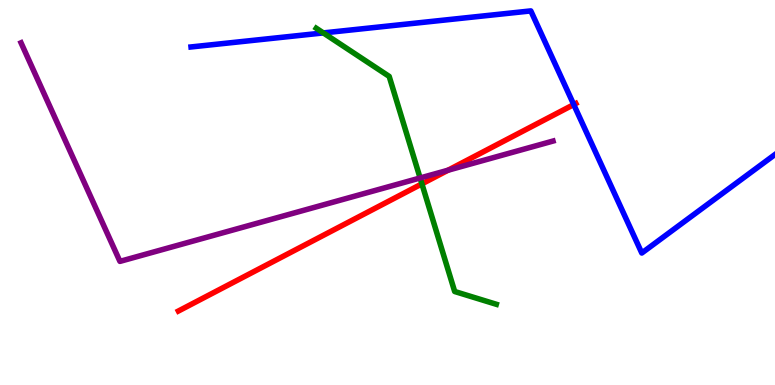[{'lines': ['blue', 'red'], 'intersections': [{'x': 7.4, 'y': 7.28}]}, {'lines': ['green', 'red'], 'intersections': [{'x': 5.44, 'y': 5.22}]}, {'lines': ['purple', 'red'], 'intersections': [{'x': 5.78, 'y': 5.58}]}, {'lines': ['blue', 'green'], 'intersections': [{'x': 4.17, 'y': 9.14}]}, {'lines': ['blue', 'purple'], 'intersections': []}, {'lines': ['green', 'purple'], 'intersections': [{'x': 5.42, 'y': 5.38}]}]